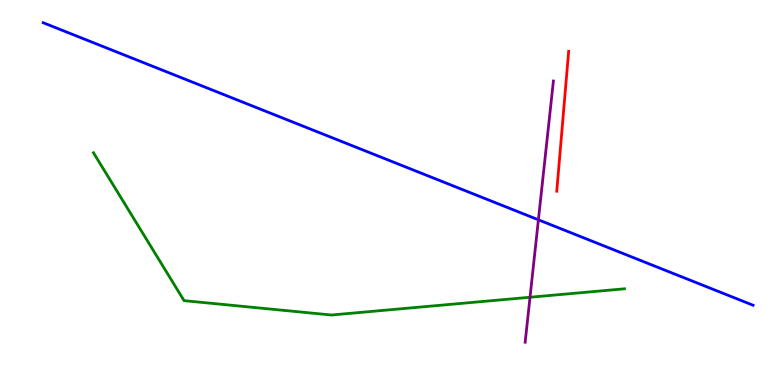[{'lines': ['blue', 'red'], 'intersections': []}, {'lines': ['green', 'red'], 'intersections': []}, {'lines': ['purple', 'red'], 'intersections': []}, {'lines': ['blue', 'green'], 'intersections': []}, {'lines': ['blue', 'purple'], 'intersections': [{'x': 6.95, 'y': 4.29}]}, {'lines': ['green', 'purple'], 'intersections': [{'x': 6.84, 'y': 2.28}]}]